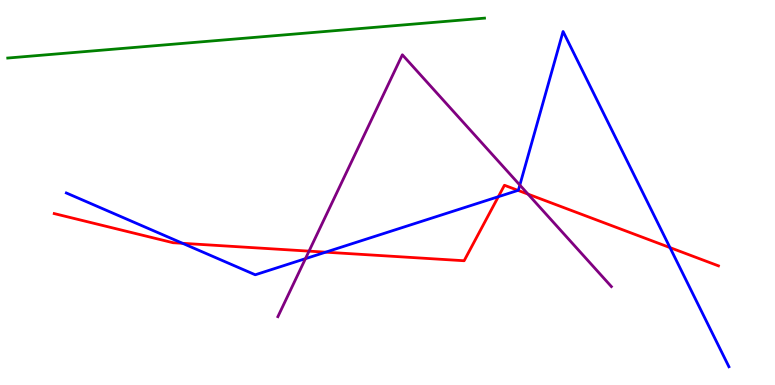[{'lines': ['blue', 'red'], 'intersections': [{'x': 2.36, 'y': 3.68}, {'x': 4.2, 'y': 3.45}, {'x': 6.43, 'y': 4.89}, {'x': 6.68, 'y': 5.06}, {'x': 8.64, 'y': 3.57}]}, {'lines': ['green', 'red'], 'intersections': []}, {'lines': ['purple', 'red'], 'intersections': [{'x': 3.99, 'y': 3.48}, {'x': 6.81, 'y': 4.96}]}, {'lines': ['blue', 'green'], 'intersections': []}, {'lines': ['blue', 'purple'], 'intersections': [{'x': 3.94, 'y': 3.28}, {'x': 6.71, 'y': 5.19}]}, {'lines': ['green', 'purple'], 'intersections': []}]